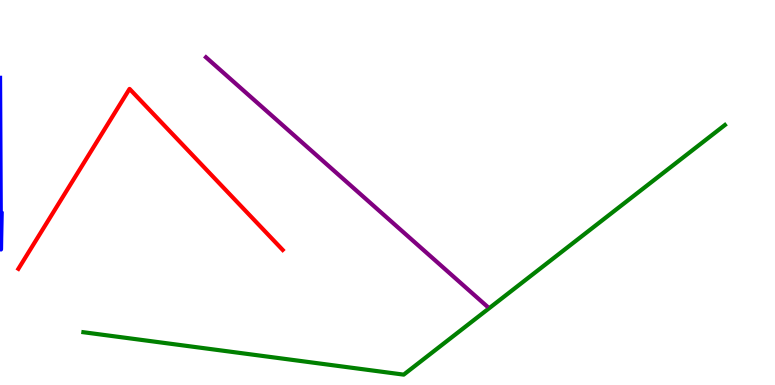[{'lines': ['blue', 'red'], 'intersections': []}, {'lines': ['green', 'red'], 'intersections': []}, {'lines': ['purple', 'red'], 'intersections': []}, {'lines': ['blue', 'green'], 'intersections': []}, {'lines': ['blue', 'purple'], 'intersections': []}, {'lines': ['green', 'purple'], 'intersections': []}]